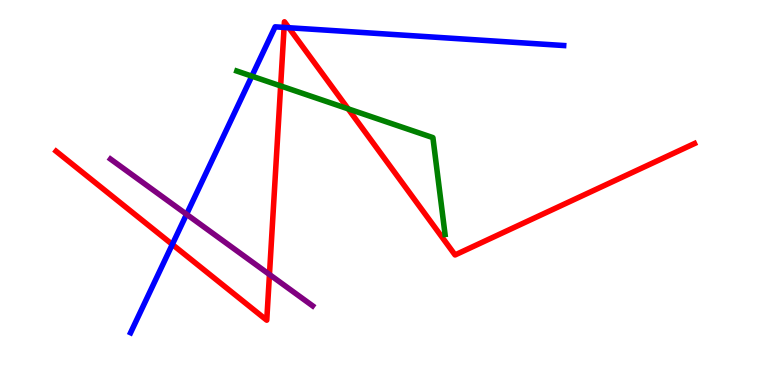[{'lines': ['blue', 'red'], 'intersections': [{'x': 2.22, 'y': 3.65}, {'x': 3.67, 'y': 9.29}, {'x': 3.73, 'y': 9.28}]}, {'lines': ['green', 'red'], 'intersections': [{'x': 3.62, 'y': 7.77}, {'x': 4.49, 'y': 7.17}]}, {'lines': ['purple', 'red'], 'intersections': [{'x': 3.48, 'y': 2.87}]}, {'lines': ['blue', 'green'], 'intersections': [{'x': 3.25, 'y': 8.02}]}, {'lines': ['blue', 'purple'], 'intersections': [{'x': 2.41, 'y': 4.43}]}, {'lines': ['green', 'purple'], 'intersections': []}]